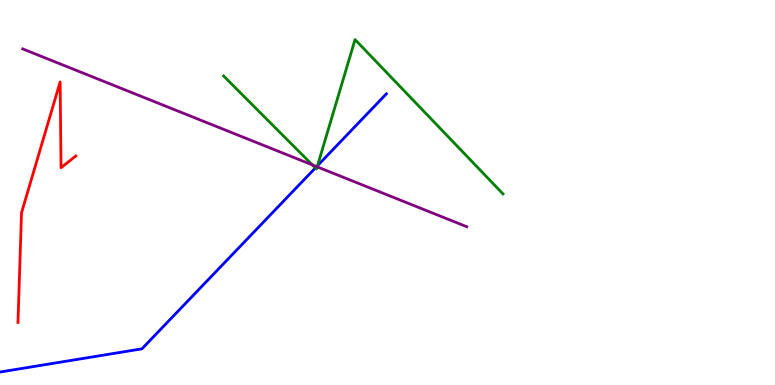[{'lines': ['blue', 'red'], 'intersections': []}, {'lines': ['green', 'red'], 'intersections': []}, {'lines': ['purple', 'red'], 'intersections': []}, {'lines': ['blue', 'green'], 'intersections': [{'x': 4.07, 'y': 5.64}, {'x': 4.1, 'y': 5.7}]}, {'lines': ['blue', 'purple'], 'intersections': [{'x': 4.09, 'y': 5.67}]}, {'lines': ['green', 'purple'], 'intersections': [{'x': 4.03, 'y': 5.72}, {'x': 4.09, 'y': 5.67}]}]